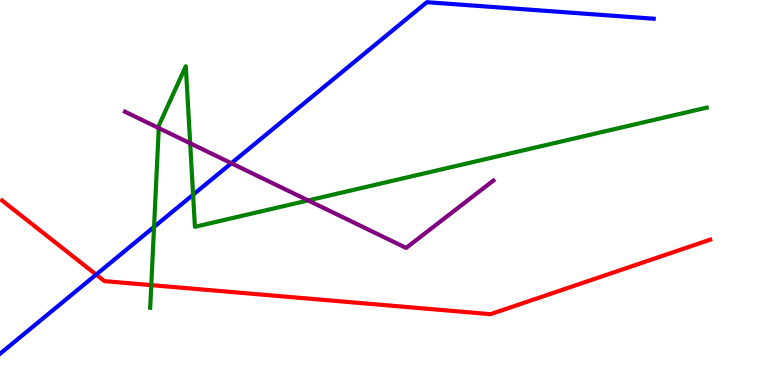[{'lines': ['blue', 'red'], 'intersections': [{'x': 1.24, 'y': 2.87}]}, {'lines': ['green', 'red'], 'intersections': [{'x': 1.95, 'y': 2.59}]}, {'lines': ['purple', 'red'], 'intersections': []}, {'lines': ['blue', 'green'], 'intersections': [{'x': 1.99, 'y': 4.11}, {'x': 2.49, 'y': 4.94}]}, {'lines': ['blue', 'purple'], 'intersections': [{'x': 2.99, 'y': 5.76}]}, {'lines': ['green', 'purple'], 'intersections': [{'x': 2.05, 'y': 6.67}, {'x': 2.45, 'y': 6.28}, {'x': 3.98, 'y': 4.79}]}]